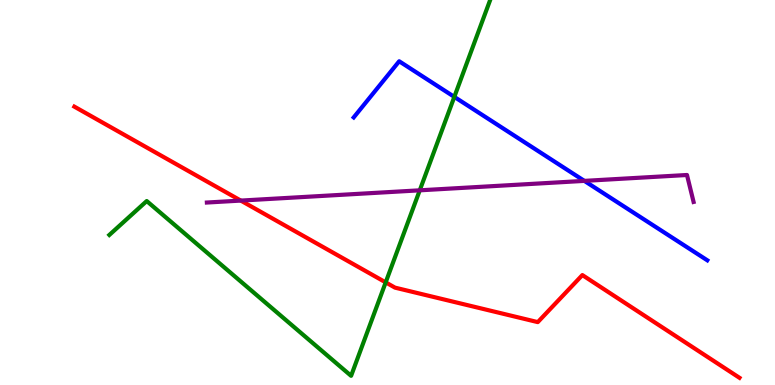[{'lines': ['blue', 'red'], 'intersections': []}, {'lines': ['green', 'red'], 'intersections': [{'x': 4.98, 'y': 2.67}]}, {'lines': ['purple', 'red'], 'intersections': [{'x': 3.11, 'y': 4.79}]}, {'lines': ['blue', 'green'], 'intersections': [{'x': 5.86, 'y': 7.48}]}, {'lines': ['blue', 'purple'], 'intersections': [{'x': 7.54, 'y': 5.3}]}, {'lines': ['green', 'purple'], 'intersections': [{'x': 5.42, 'y': 5.06}]}]